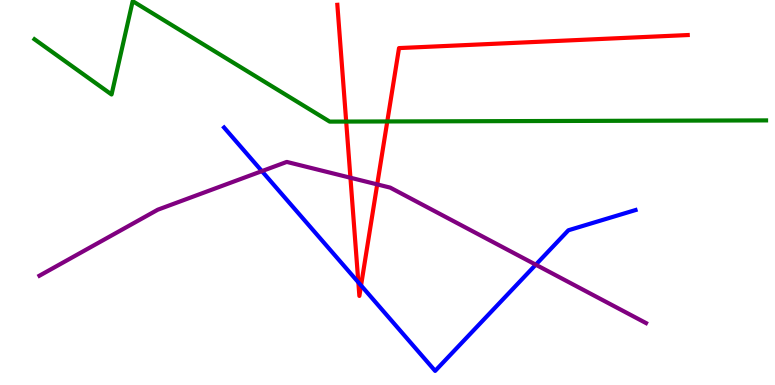[{'lines': ['blue', 'red'], 'intersections': [{'x': 4.62, 'y': 2.67}, {'x': 4.66, 'y': 2.59}]}, {'lines': ['green', 'red'], 'intersections': [{'x': 4.47, 'y': 6.84}, {'x': 5.0, 'y': 6.85}]}, {'lines': ['purple', 'red'], 'intersections': [{'x': 4.52, 'y': 5.38}, {'x': 4.87, 'y': 5.21}]}, {'lines': ['blue', 'green'], 'intersections': []}, {'lines': ['blue', 'purple'], 'intersections': [{'x': 3.38, 'y': 5.56}, {'x': 6.91, 'y': 3.12}]}, {'lines': ['green', 'purple'], 'intersections': []}]